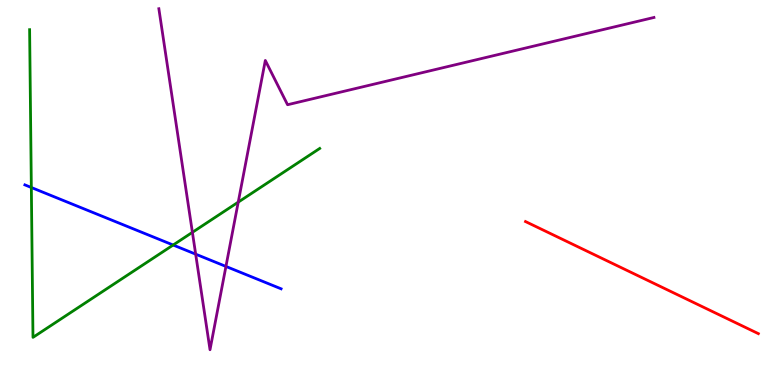[{'lines': ['blue', 'red'], 'intersections': []}, {'lines': ['green', 'red'], 'intersections': []}, {'lines': ['purple', 'red'], 'intersections': []}, {'lines': ['blue', 'green'], 'intersections': [{'x': 0.404, 'y': 5.13}, {'x': 2.23, 'y': 3.64}]}, {'lines': ['blue', 'purple'], 'intersections': [{'x': 2.52, 'y': 3.4}, {'x': 2.92, 'y': 3.08}]}, {'lines': ['green', 'purple'], 'intersections': [{'x': 2.48, 'y': 3.97}, {'x': 3.07, 'y': 4.75}]}]